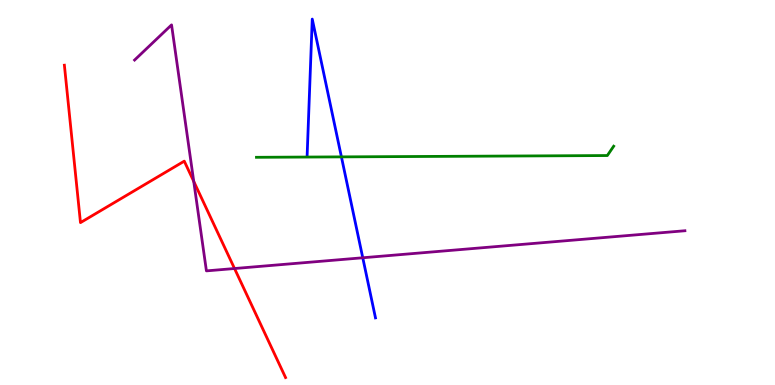[{'lines': ['blue', 'red'], 'intersections': []}, {'lines': ['green', 'red'], 'intersections': []}, {'lines': ['purple', 'red'], 'intersections': [{'x': 2.5, 'y': 5.29}, {'x': 3.03, 'y': 3.03}]}, {'lines': ['blue', 'green'], 'intersections': [{'x': 4.41, 'y': 5.93}]}, {'lines': ['blue', 'purple'], 'intersections': [{'x': 4.68, 'y': 3.3}]}, {'lines': ['green', 'purple'], 'intersections': []}]